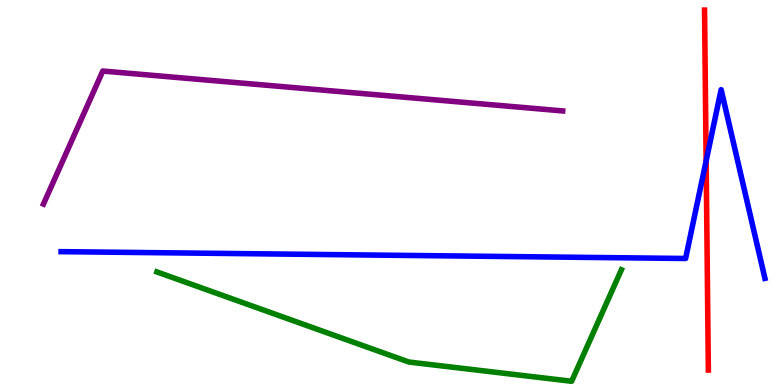[{'lines': ['blue', 'red'], 'intersections': [{'x': 9.11, 'y': 5.82}]}, {'lines': ['green', 'red'], 'intersections': []}, {'lines': ['purple', 'red'], 'intersections': []}, {'lines': ['blue', 'green'], 'intersections': []}, {'lines': ['blue', 'purple'], 'intersections': []}, {'lines': ['green', 'purple'], 'intersections': []}]